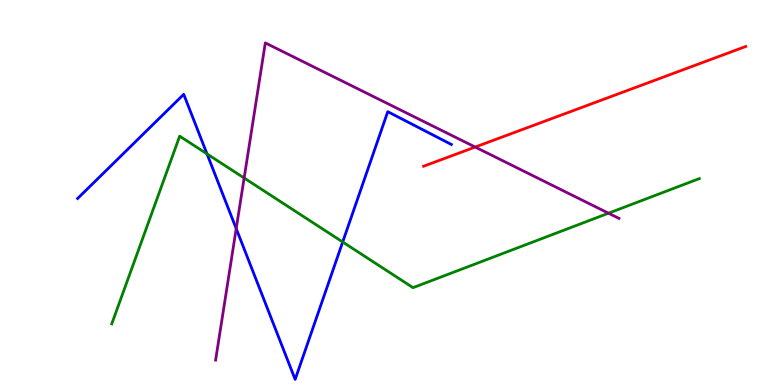[{'lines': ['blue', 'red'], 'intersections': []}, {'lines': ['green', 'red'], 'intersections': []}, {'lines': ['purple', 'red'], 'intersections': [{'x': 6.13, 'y': 6.18}]}, {'lines': ['blue', 'green'], 'intersections': [{'x': 2.67, 'y': 6.0}, {'x': 4.42, 'y': 3.71}]}, {'lines': ['blue', 'purple'], 'intersections': [{'x': 3.05, 'y': 4.06}]}, {'lines': ['green', 'purple'], 'intersections': [{'x': 3.15, 'y': 5.38}, {'x': 7.85, 'y': 4.46}]}]